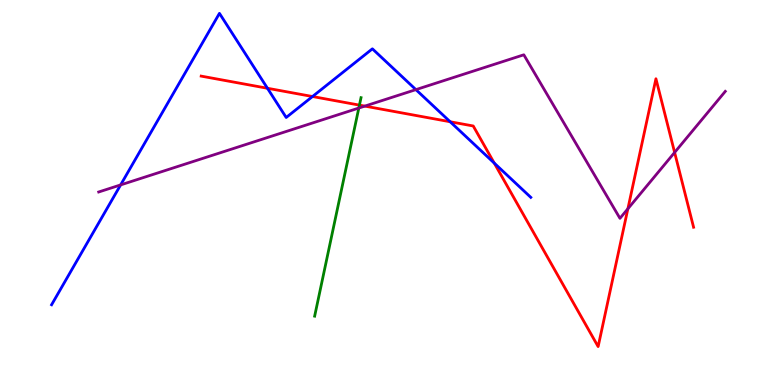[{'lines': ['blue', 'red'], 'intersections': [{'x': 3.45, 'y': 7.71}, {'x': 4.03, 'y': 7.49}, {'x': 5.81, 'y': 6.84}, {'x': 6.38, 'y': 5.76}]}, {'lines': ['green', 'red'], 'intersections': [{'x': 4.64, 'y': 7.27}]}, {'lines': ['purple', 'red'], 'intersections': [{'x': 4.71, 'y': 7.24}, {'x': 8.1, 'y': 4.58}, {'x': 8.7, 'y': 6.04}]}, {'lines': ['blue', 'green'], 'intersections': []}, {'lines': ['blue', 'purple'], 'intersections': [{'x': 1.56, 'y': 5.2}, {'x': 5.37, 'y': 7.67}]}, {'lines': ['green', 'purple'], 'intersections': [{'x': 4.63, 'y': 7.19}]}]